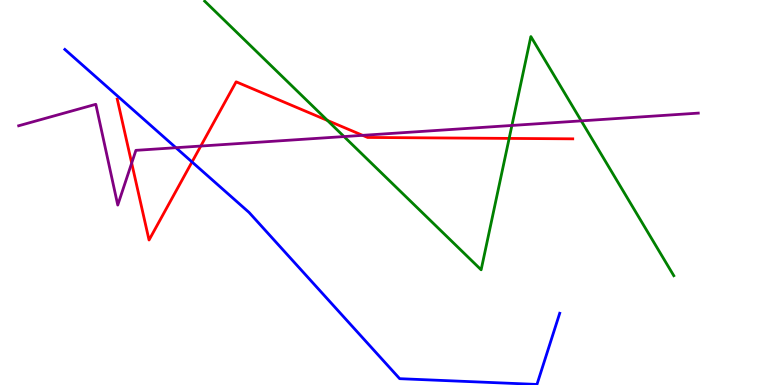[{'lines': ['blue', 'red'], 'intersections': [{'x': 2.48, 'y': 5.79}]}, {'lines': ['green', 'red'], 'intersections': [{'x': 4.23, 'y': 6.87}, {'x': 6.57, 'y': 6.41}]}, {'lines': ['purple', 'red'], 'intersections': [{'x': 1.7, 'y': 5.76}, {'x': 2.59, 'y': 6.21}, {'x': 4.68, 'y': 6.48}]}, {'lines': ['blue', 'green'], 'intersections': []}, {'lines': ['blue', 'purple'], 'intersections': [{'x': 2.27, 'y': 6.16}]}, {'lines': ['green', 'purple'], 'intersections': [{'x': 4.44, 'y': 6.45}, {'x': 6.61, 'y': 6.74}, {'x': 7.5, 'y': 6.86}]}]